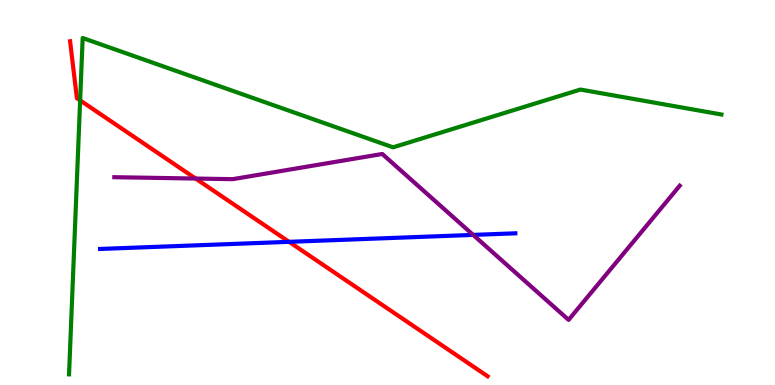[{'lines': ['blue', 'red'], 'intersections': [{'x': 3.73, 'y': 3.72}]}, {'lines': ['green', 'red'], 'intersections': [{'x': 1.03, 'y': 7.39}]}, {'lines': ['purple', 'red'], 'intersections': [{'x': 2.52, 'y': 5.36}]}, {'lines': ['blue', 'green'], 'intersections': []}, {'lines': ['blue', 'purple'], 'intersections': [{'x': 6.11, 'y': 3.9}]}, {'lines': ['green', 'purple'], 'intersections': []}]